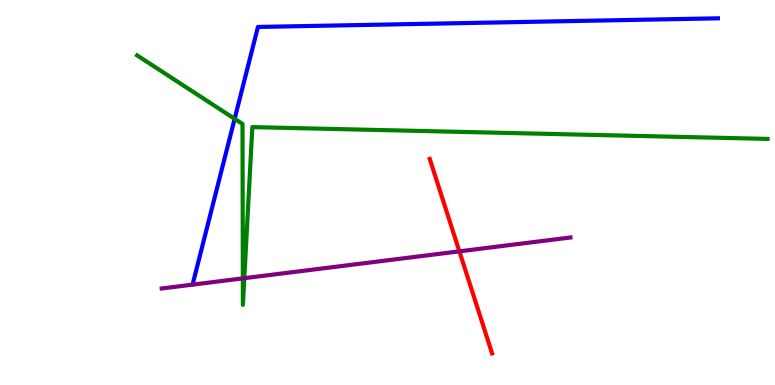[{'lines': ['blue', 'red'], 'intersections': []}, {'lines': ['green', 'red'], 'intersections': []}, {'lines': ['purple', 'red'], 'intersections': [{'x': 5.93, 'y': 3.47}]}, {'lines': ['blue', 'green'], 'intersections': [{'x': 3.03, 'y': 6.91}]}, {'lines': ['blue', 'purple'], 'intersections': []}, {'lines': ['green', 'purple'], 'intersections': [{'x': 3.13, 'y': 2.77}, {'x': 3.15, 'y': 2.77}]}]